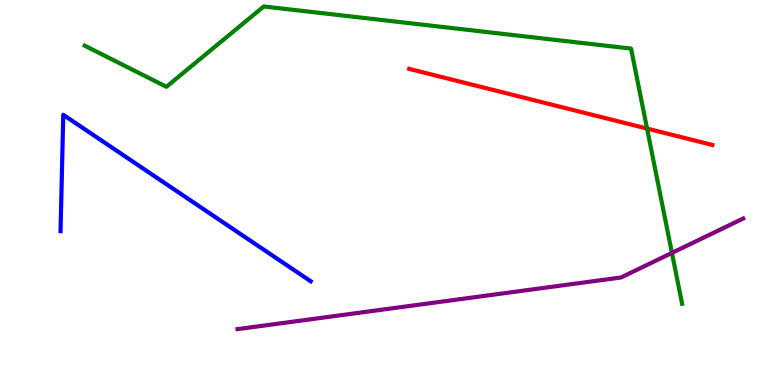[{'lines': ['blue', 'red'], 'intersections': []}, {'lines': ['green', 'red'], 'intersections': [{'x': 8.35, 'y': 6.66}]}, {'lines': ['purple', 'red'], 'intersections': []}, {'lines': ['blue', 'green'], 'intersections': []}, {'lines': ['blue', 'purple'], 'intersections': []}, {'lines': ['green', 'purple'], 'intersections': [{'x': 8.67, 'y': 3.43}]}]